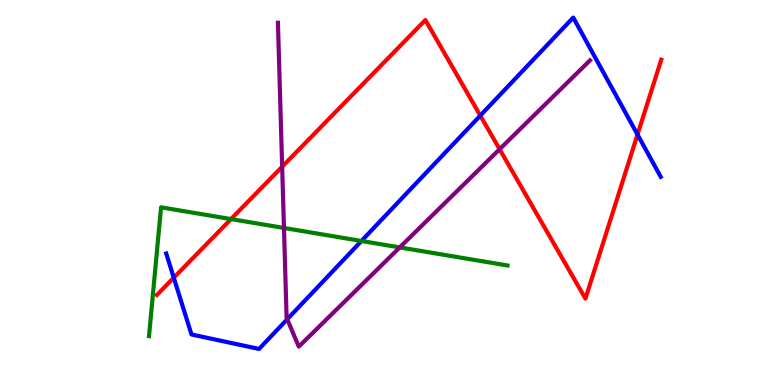[{'lines': ['blue', 'red'], 'intersections': [{'x': 2.24, 'y': 2.79}, {'x': 6.2, 'y': 7.0}, {'x': 8.23, 'y': 6.51}]}, {'lines': ['green', 'red'], 'intersections': [{'x': 2.98, 'y': 4.31}]}, {'lines': ['purple', 'red'], 'intersections': [{'x': 3.64, 'y': 5.67}, {'x': 6.45, 'y': 6.12}]}, {'lines': ['blue', 'green'], 'intersections': [{'x': 4.66, 'y': 3.74}]}, {'lines': ['blue', 'purple'], 'intersections': [{'x': 3.71, 'y': 1.71}]}, {'lines': ['green', 'purple'], 'intersections': [{'x': 3.66, 'y': 4.08}, {'x': 5.16, 'y': 3.57}]}]